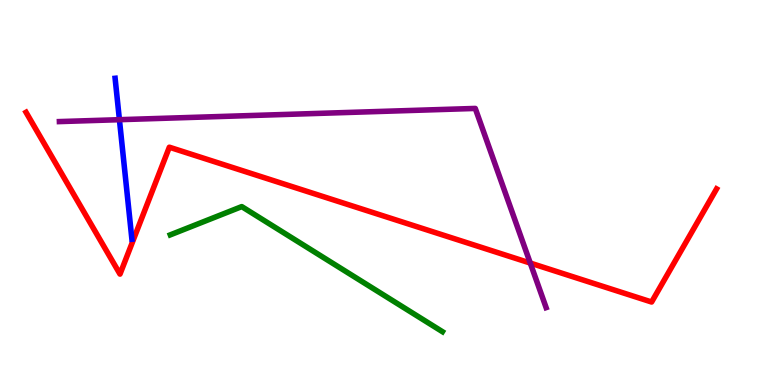[{'lines': ['blue', 'red'], 'intersections': []}, {'lines': ['green', 'red'], 'intersections': []}, {'lines': ['purple', 'red'], 'intersections': [{'x': 6.84, 'y': 3.17}]}, {'lines': ['blue', 'green'], 'intersections': []}, {'lines': ['blue', 'purple'], 'intersections': [{'x': 1.54, 'y': 6.89}]}, {'lines': ['green', 'purple'], 'intersections': []}]